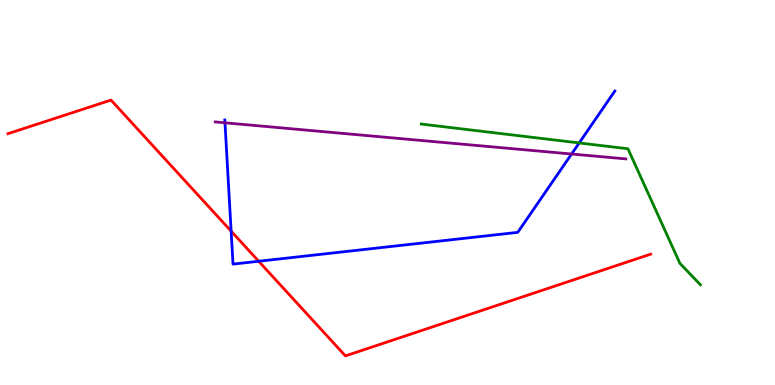[{'lines': ['blue', 'red'], 'intersections': [{'x': 2.98, 'y': 4.0}, {'x': 3.34, 'y': 3.21}]}, {'lines': ['green', 'red'], 'intersections': []}, {'lines': ['purple', 'red'], 'intersections': []}, {'lines': ['blue', 'green'], 'intersections': [{'x': 7.47, 'y': 6.29}]}, {'lines': ['blue', 'purple'], 'intersections': [{'x': 2.9, 'y': 6.81}, {'x': 7.38, 'y': 6.0}]}, {'lines': ['green', 'purple'], 'intersections': []}]